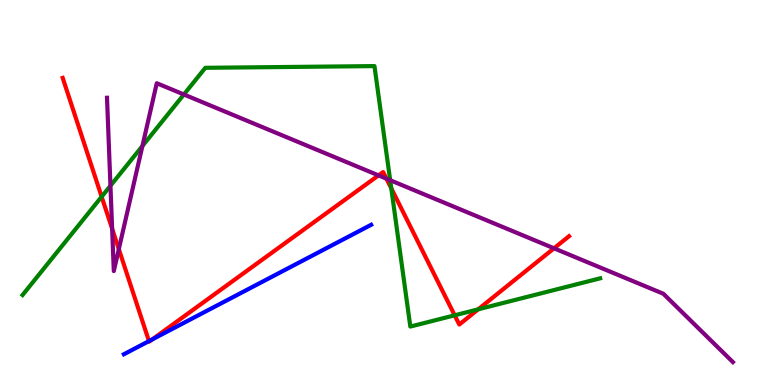[{'lines': ['blue', 'red'], 'intersections': [{'x': 1.92, 'y': 1.14}, {'x': 1.97, 'y': 1.19}]}, {'lines': ['green', 'red'], 'intersections': [{'x': 1.31, 'y': 4.89}, {'x': 5.05, 'y': 5.11}, {'x': 5.87, 'y': 1.81}, {'x': 6.17, 'y': 1.97}]}, {'lines': ['purple', 'red'], 'intersections': [{'x': 1.45, 'y': 4.06}, {'x': 1.53, 'y': 3.53}, {'x': 4.88, 'y': 5.44}, {'x': 4.99, 'y': 5.36}, {'x': 7.15, 'y': 3.55}]}, {'lines': ['blue', 'green'], 'intersections': []}, {'lines': ['blue', 'purple'], 'intersections': []}, {'lines': ['green', 'purple'], 'intersections': [{'x': 1.43, 'y': 5.18}, {'x': 1.84, 'y': 6.21}, {'x': 2.37, 'y': 7.55}, {'x': 5.03, 'y': 5.32}]}]